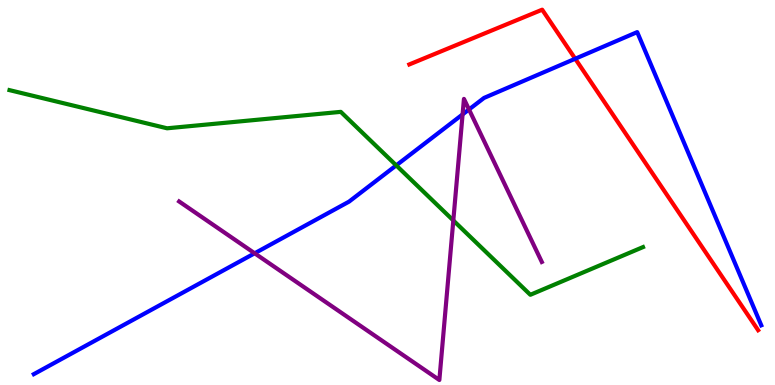[{'lines': ['blue', 'red'], 'intersections': [{'x': 7.42, 'y': 8.47}]}, {'lines': ['green', 'red'], 'intersections': []}, {'lines': ['purple', 'red'], 'intersections': []}, {'lines': ['blue', 'green'], 'intersections': [{'x': 5.11, 'y': 5.7}]}, {'lines': ['blue', 'purple'], 'intersections': [{'x': 3.29, 'y': 3.42}, {'x': 5.97, 'y': 7.03}, {'x': 6.05, 'y': 7.16}]}, {'lines': ['green', 'purple'], 'intersections': [{'x': 5.85, 'y': 4.27}]}]